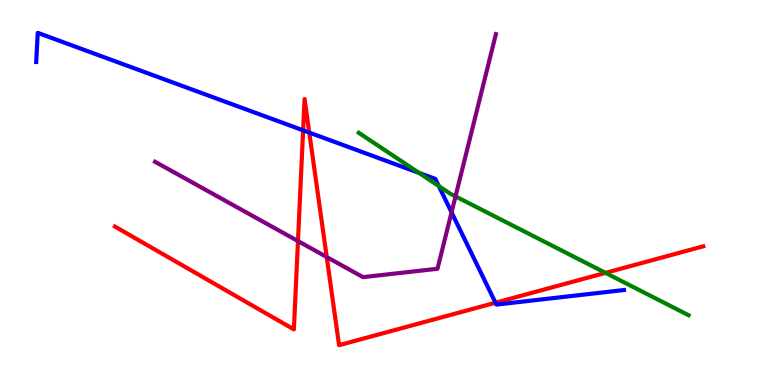[{'lines': ['blue', 'red'], 'intersections': [{'x': 3.91, 'y': 6.61}, {'x': 3.99, 'y': 6.56}, {'x': 6.39, 'y': 2.14}]}, {'lines': ['green', 'red'], 'intersections': [{'x': 7.81, 'y': 2.91}]}, {'lines': ['purple', 'red'], 'intersections': [{'x': 3.84, 'y': 3.74}, {'x': 4.22, 'y': 3.32}]}, {'lines': ['blue', 'green'], 'intersections': [{'x': 5.41, 'y': 5.51}, {'x': 5.66, 'y': 5.17}]}, {'lines': ['blue', 'purple'], 'intersections': [{'x': 5.83, 'y': 4.49}]}, {'lines': ['green', 'purple'], 'intersections': [{'x': 5.88, 'y': 4.9}]}]